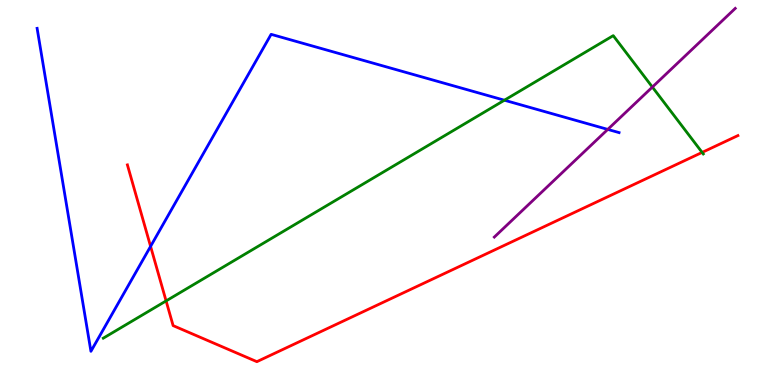[{'lines': ['blue', 'red'], 'intersections': [{'x': 1.94, 'y': 3.6}]}, {'lines': ['green', 'red'], 'intersections': [{'x': 2.14, 'y': 2.18}, {'x': 9.06, 'y': 6.04}]}, {'lines': ['purple', 'red'], 'intersections': []}, {'lines': ['blue', 'green'], 'intersections': [{'x': 6.51, 'y': 7.4}]}, {'lines': ['blue', 'purple'], 'intersections': [{'x': 7.84, 'y': 6.64}]}, {'lines': ['green', 'purple'], 'intersections': [{'x': 8.42, 'y': 7.74}]}]